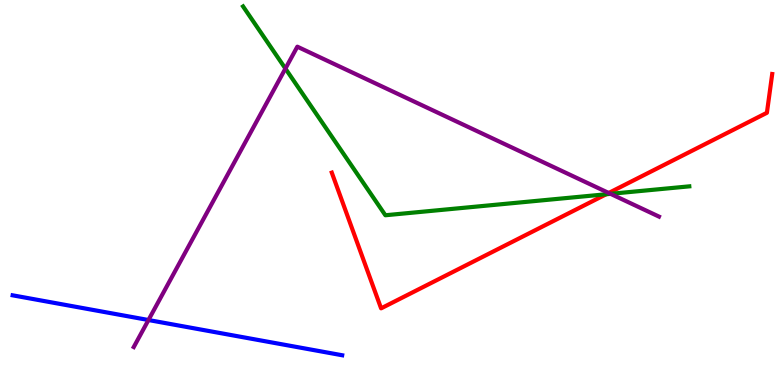[{'lines': ['blue', 'red'], 'intersections': []}, {'lines': ['green', 'red'], 'intersections': [{'x': 7.82, 'y': 4.95}]}, {'lines': ['purple', 'red'], 'intersections': [{'x': 7.85, 'y': 4.99}]}, {'lines': ['blue', 'green'], 'intersections': []}, {'lines': ['blue', 'purple'], 'intersections': [{'x': 1.92, 'y': 1.69}]}, {'lines': ['green', 'purple'], 'intersections': [{'x': 3.68, 'y': 8.22}, {'x': 7.88, 'y': 4.97}]}]